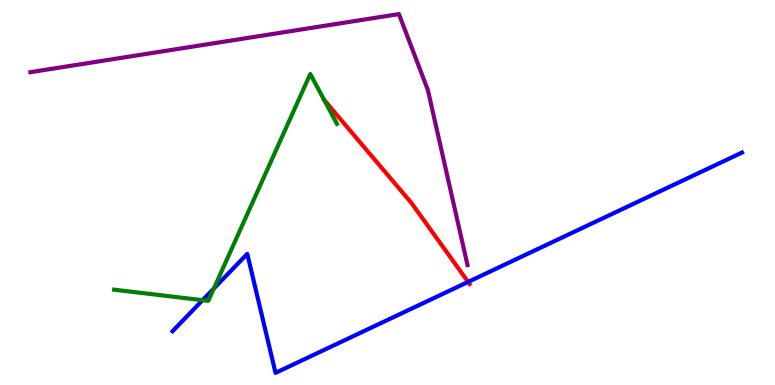[{'lines': ['blue', 'red'], 'intersections': [{'x': 6.04, 'y': 2.68}]}, {'lines': ['green', 'red'], 'intersections': [{'x': 4.18, 'y': 7.4}]}, {'lines': ['purple', 'red'], 'intersections': []}, {'lines': ['blue', 'green'], 'intersections': [{'x': 2.61, 'y': 2.2}, {'x': 2.76, 'y': 2.51}]}, {'lines': ['blue', 'purple'], 'intersections': []}, {'lines': ['green', 'purple'], 'intersections': []}]